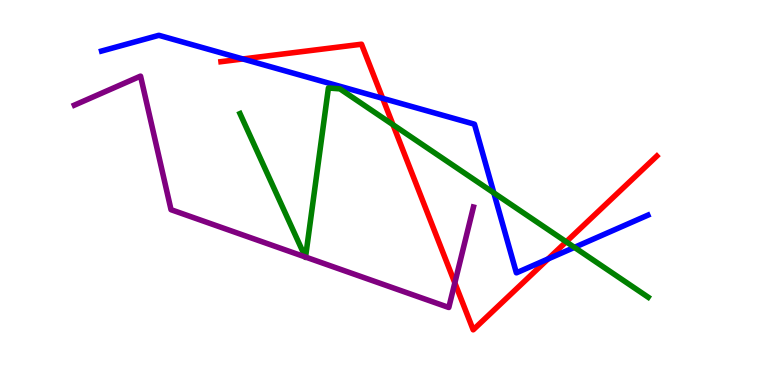[{'lines': ['blue', 'red'], 'intersections': [{'x': 3.13, 'y': 8.47}, {'x': 4.94, 'y': 7.45}, {'x': 7.07, 'y': 3.27}]}, {'lines': ['green', 'red'], 'intersections': [{'x': 5.07, 'y': 6.76}, {'x': 7.31, 'y': 3.72}]}, {'lines': ['purple', 'red'], 'intersections': [{'x': 5.87, 'y': 2.65}]}, {'lines': ['blue', 'green'], 'intersections': [{'x': 6.37, 'y': 4.99}, {'x': 7.41, 'y': 3.57}]}, {'lines': ['blue', 'purple'], 'intersections': []}, {'lines': ['green', 'purple'], 'intersections': [{'x': 3.94, 'y': 3.33}, {'x': 3.94, 'y': 3.32}]}]